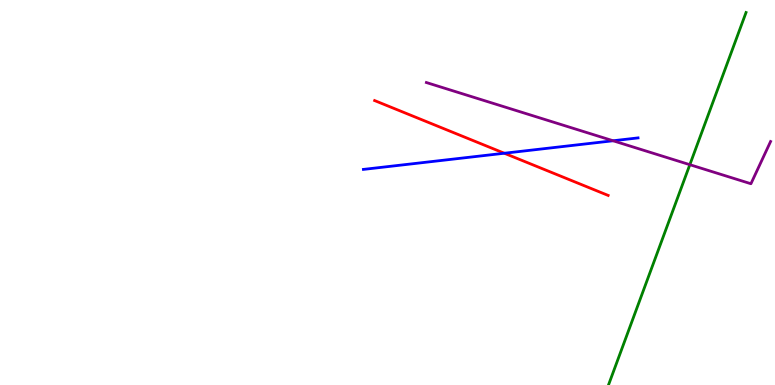[{'lines': ['blue', 'red'], 'intersections': [{'x': 6.51, 'y': 6.02}]}, {'lines': ['green', 'red'], 'intersections': []}, {'lines': ['purple', 'red'], 'intersections': []}, {'lines': ['blue', 'green'], 'intersections': []}, {'lines': ['blue', 'purple'], 'intersections': [{'x': 7.91, 'y': 6.34}]}, {'lines': ['green', 'purple'], 'intersections': [{'x': 8.9, 'y': 5.72}]}]